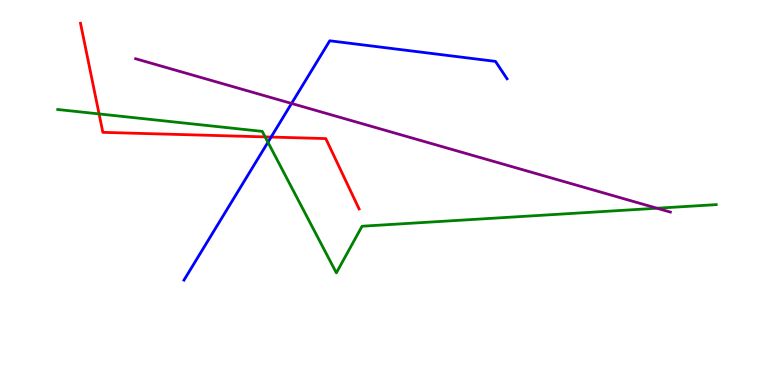[{'lines': ['blue', 'red'], 'intersections': [{'x': 3.5, 'y': 6.44}]}, {'lines': ['green', 'red'], 'intersections': [{'x': 1.28, 'y': 7.04}, {'x': 3.42, 'y': 6.44}]}, {'lines': ['purple', 'red'], 'intersections': []}, {'lines': ['blue', 'green'], 'intersections': [{'x': 3.46, 'y': 6.31}]}, {'lines': ['blue', 'purple'], 'intersections': [{'x': 3.76, 'y': 7.31}]}, {'lines': ['green', 'purple'], 'intersections': [{'x': 8.48, 'y': 4.59}]}]